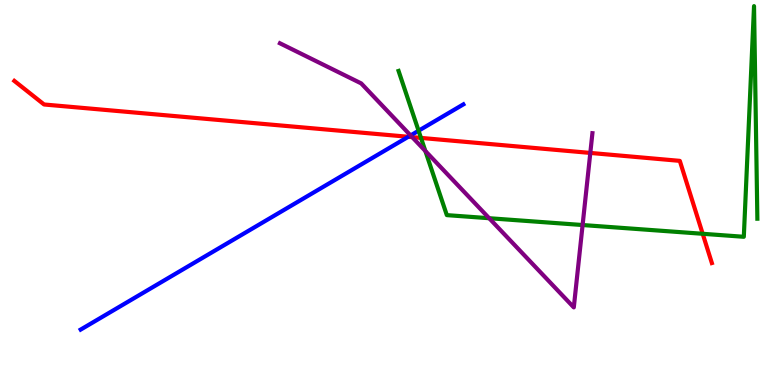[{'lines': ['blue', 'red'], 'intersections': [{'x': 5.27, 'y': 6.45}]}, {'lines': ['green', 'red'], 'intersections': [{'x': 5.43, 'y': 6.42}, {'x': 9.07, 'y': 3.93}]}, {'lines': ['purple', 'red'], 'intersections': [{'x': 5.32, 'y': 6.44}, {'x': 7.62, 'y': 6.03}]}, {'lines': ['blue', 'green'], 'intersections': [{'x': 5.4, 'y': 6.6}]}, {'lines': ['blue', 'purple'], 'intersections': [{'x': 5.3, 'y': 6.48}]}, {'lines': ['green', 'purple'], 'intersections': [{'x': 5.49, 'y': 6.08}, {'x': 6.31, 'y': 4.33}, {'x': 7.52, 'y': 4.16}]}]